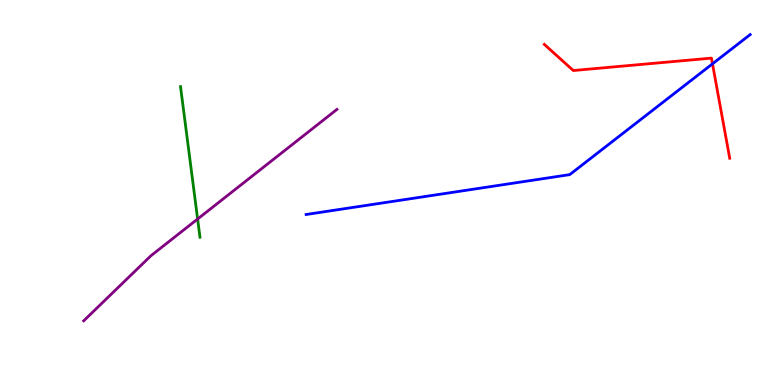[{'lines': ['blue', 'red'], 'intersections': [{'x': 9.19, 'y': 8.34}]}, {'lines': ['green', 'red'], 'intersections': []}, {'lines': ['purple', 'red'], 'intersections': []}, {'lines': ['blue', 'green'], 'intersections': []}, {'lines': ['blue', 'purple'], 'intersections': []}, {'lines': ['green', 'purple'], 'intersections': [{'x': 2.55, 'y': 4.31}]}]